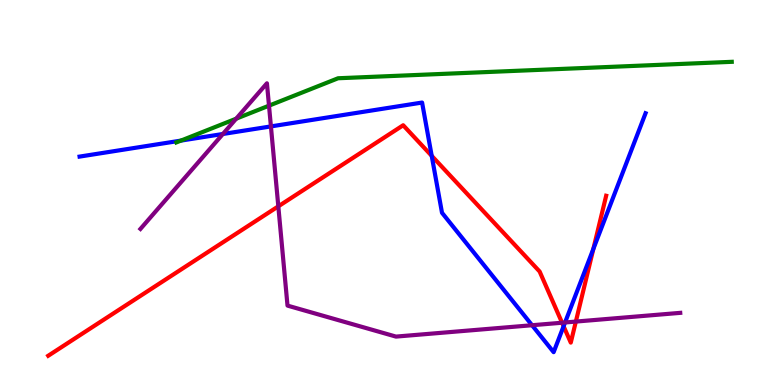[{'lines': ['blue', 'red'], 'intersections': [{'x': 5.57, 'y': 5.95}, {'x': 7.27, 'y': 1.53}, {'x': 7.66, 'y': 3.53}]}, {'lines': ['green', 'red'], 'intersections': []}, {'lines': ['purple', 'red'], 'intersections': [{'x': 3.59, 'y': 4.64}, {'x': 7.25, 'y': 1.62}, {'x': 7.43, 'y': 1.65}]}, {'lines': ['blue', 'green'], 'intersections': [{'x': 2.33, 'y': 6.35}]}, {'lines': ['blue', 'purple'], 'intersections': [{'x': 2.88, 'y': 6.52}, {'x': 3.5, 'y': 6.72}, {'x': 6.87, 'y': 1.55}, {'x': 7.29, 'y': 1.62}]}, {'lines': ['green', 'purple'], 'intersections': [{'x': 3.05, 'y': 6.92}, {'x': 3.47, 'y': 7.26}]}]